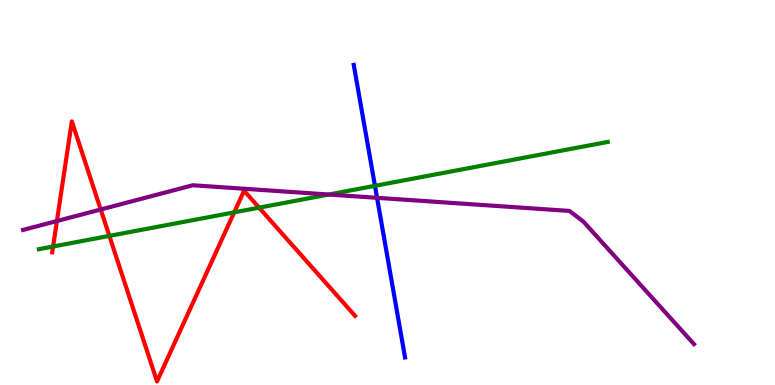[{'lines': ['blue', 'red'], 'intersections': []}, {'lines': ['green', 'red'], 'intersections': [{'x': 0.685, 'y': 3.6}, {'x': 1.41, 'y': 3.87}, {'x': 3.02, 'y': 4.48}, {'x': 3.34, 'y': 4.61}]}, {'lines': ['purple', 'red'], 'intersections': [{'x': 0.734, 'y': 4.26}, {'x': 1.3, 'y': 4.56}]}, {'lines': ['blue', 'green'], 'intersections': [{'x': 4.84, 'y': 5.17}]}, {'lines': ['blue', 'purple'], 'intersections': [{'x': 4.87, 'y': 4.86}]}, {'lines': ['green', 'purple'], 'intersections': [{'x': 4.24, 'y': 4.95}]}]